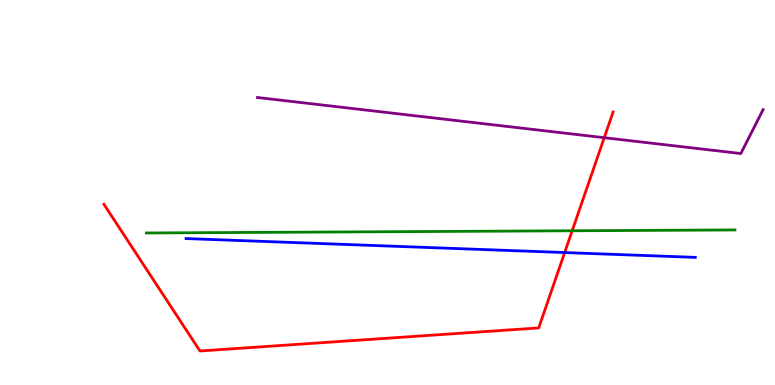[{'lines': ['blue', 'red'], 'intersections': [{'x': 7.29, 'y': 3.44}]}, {'lines': ['green', 'red'], 'intersections': [{'x': 7.38, 'y': 4.01}]}, {'lines': ['purple', 'red'], 'intersections': [{'x': 7.8, 'y': 6.42}]}, {'lines': ['blue', 'green'], 'intersections': []}, {'lines': ['blue', 'purple'], 'intersections': []}, {'lines': ['green', 'purple'], 'intersections': []}]